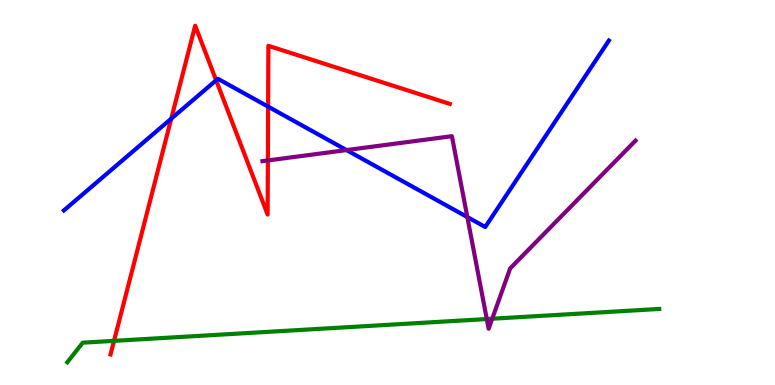[{'lines': ['blue', 'red'], 'intersections': [{'x': 2.21, 'y': 6.92}, {'x': 2.79, 'y': 7.91}, {'x': 3.46, 'y': 7.23}]}, {'lines': ['green', 'red'], 'intersections': [{'x': 1.47, 'y': 1.15}]}, {'lines': ['purple', 'red'], 'intersections': [{'x': 3.46, 'y': 5.83}]}, {'lines': ['blue', 'green'], 'intersections': []}, {'lines': ['blue', 'purple'], 'intersections': [{'x': 4.47, 'y': 6.1}, {'x': 6.03, 'y': 4.36}]}, {'lines': ['green', 'purple'], 'intersections': [{'x': 6.28, 'y': 1.71}, {'x': 6.35, 'y': 1.72}]}]